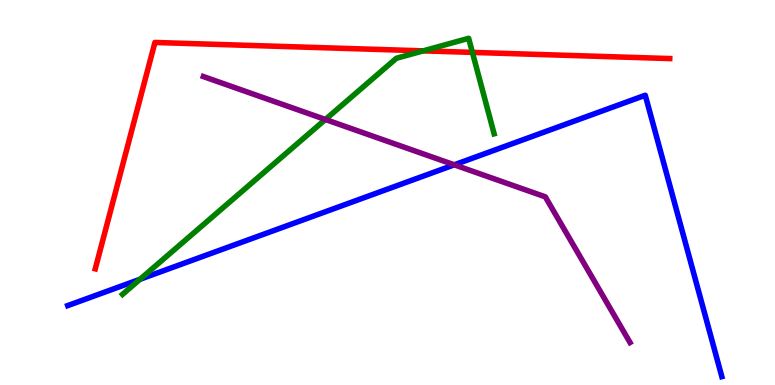[{'lines': ['blue', 'red'], 'intersections': []}, {'lines': ['green', 'red'], 'intersections': [{'x': 5.46, 'y': 8.68}, {'x': 6.1, 'y': 8.64}]}, {'lines': ['purple', 'red'], 'intersections': []}, {'lines': ['blue', 'green'], 'intersections': [{'x': 1.81, 'y': 2.75}]}, {'lines': ['blue', 'purple'], 'intersections': [{'x': 5.86, 'y': 5.72}]}, {'lines': ['green', 'purple'], 'intersections': [{'x': 4.2, 'y': 6.9}]}]